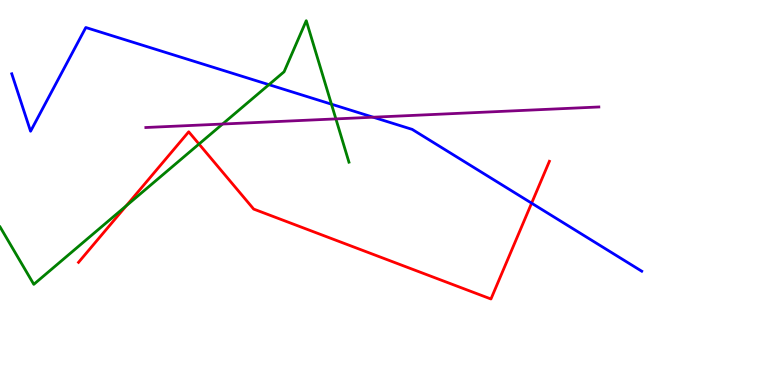[{'lines': ['blue', 'red'], 'intersections': [{'x': 6.86, 'y': 4.72}]}, {'lines': ['green', 'red'], 'intersections': [{'x': 1.63, 'y': 4.65}, {'x': 2.57, 'y': 6.26}]}, {'lines': ['purple', 'red'], 'intersections': []}, {'lines': ['blue', 'green'], 'intersections': [{'x': 3.47, 'y': 7.8}, {'x': 4.28, 'y': 7.29}]}, {'lines': ['blue', 'purple'], 'intersections': [{'x': 4.82, 'y': 6.96}]}, {'lines': ['green', 'purple'], 'intersections': [{'x': 2.87, 'y': 6.78}, {'x': 4.33, 'y': 6.91}]}]